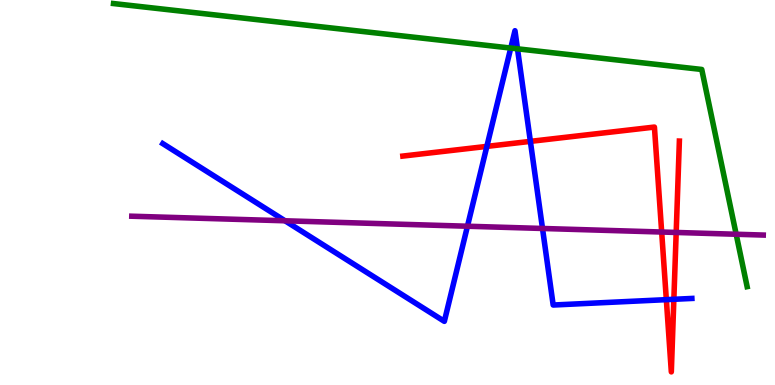[{'lines': ['blue', 'red'], 'intersections': [{'x': 6.28, 'y': 6.2}, {'x': 6.84, 'y': 6.33}, {'x': 8.6, 'y': 2.22}, {'x': 8.69, 'y': 2.23}]}, {'lines': ['green', 'red'], 'intersections': []}, {'lines': ['purple', 'red'], 'intersections': [{'x': 8.54, 'y': 3.97}, {'x': 8.72, 'y': 3.96}]}, {'lines': ['blue', 'green'], 'intersections': [{'x': 6.59, 'y': 8.75}, {'x': 6.68, 'y': 8.73}]}, {'lines': ['blue', 'purple'], 'intersections': [{'x': 3.68, 'y': 4.27}, {'x': 6.03, 'y': 4.12}, {'x': 7.0, 'y': 4.07}]}, {'lines': ['green', 'purple'], 'intersections': [{'x': 9.5, 'y': 3.92}]}]